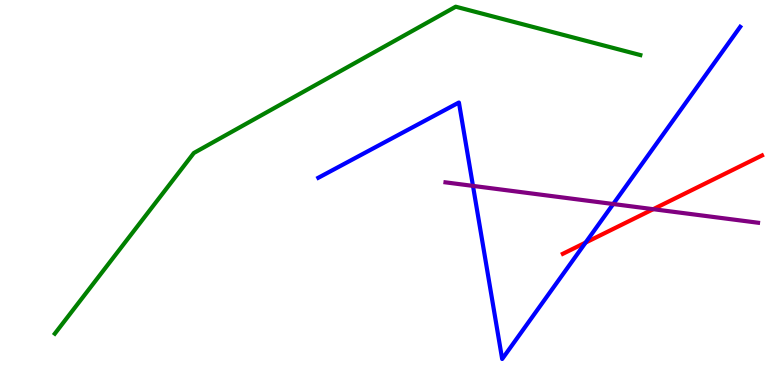[{'lines': ['blue', 'red'], 'intersections': [{'x': 7.56, 'y': 3.7}]}, {'lines': ['green', 'red'], 'intersections': []}, {'lines': ['purple', 'red'], 'intersections': [{'x': 8.43, 'y': 4.57}]}, {'lines': ['blue', 'green'], 'intersections': []}, {'lines': ['blue', 'purple'], 'intersections': [{'x': 6.1, 'y': 5.17}, {'x': 7.91, 'y': 4.7}]}, {'lines': ['green', 'purple'], 'intersections': []}]